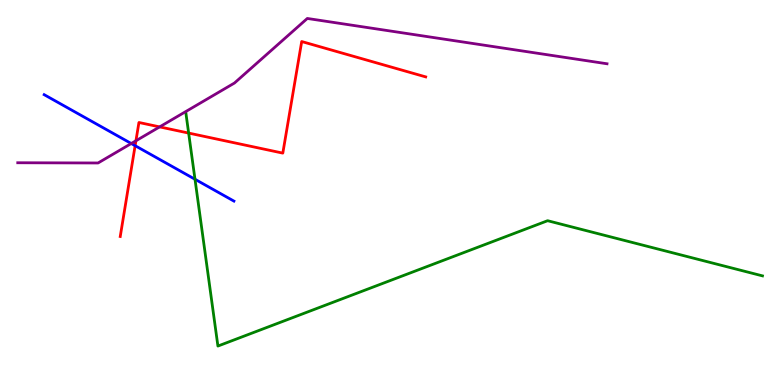[{'lines': ['blue', 'red'], 'intersections': [{'x': 1.74, 'y': 6.22}]}, {'lines': ['green', 'red'], 'intersections': [{'x': 2.43, 'y': 6.54}]}, {'lines': ['purple', 'red'], 'intersections': [{'x': 1.75, 'y': 6.34}, {'x': 2.06, 'y': 6.7}]}, {'lines': ['blue', 'green'], 'intersections': [{'x': 2.52, 'y': 5.34}]}, {'lines': ['blue', 'purple'], 'intersections': [{'x': 1.69, 'y': 6.27}]}, {'lines': ['green', 'purple'], 'intersections': []}]